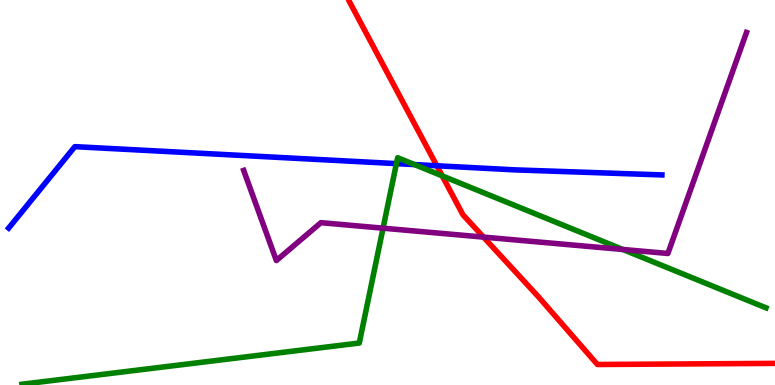[{'lines': ['blue', 'red'], 'intersections': [{'x': 5.64, 'y': 5.69}]}, {'lines': ['green', 'red'], 'intersections': [{'x': 5.71, 'y': 5.43}]}, {'lines': ['purple', 'red'], 'intersections': [{'x': 6.24, 'y': 3.84}]}, {'lines': ['blue', 'green'], 'intersections': [{'x': 5.11, 'y': 5.75}, {'x': 5.35, 'y': 5.73}]}, {'lines': ['blue', 'purple'], 'intersections': []}, {'lines': ['green', 'purple'], 'intersections': [{'x': 4.94, 'y': 4.07}, {'x': 8.04, 'y': 3.52}]}]